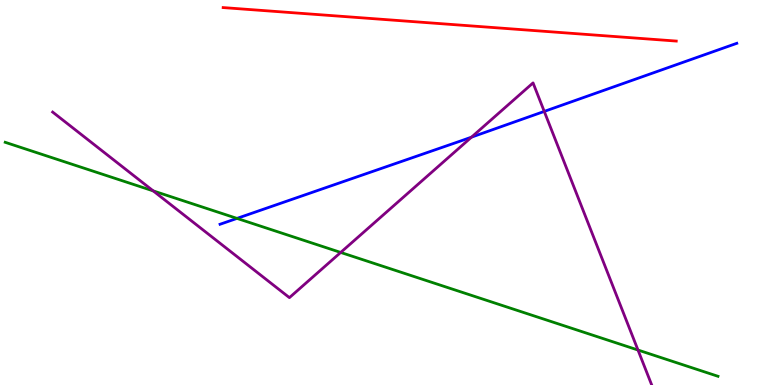[{'lines': ['blue', 'red'], 'intersections': []}, {'lines': ['green', 'red'], 'intersections': []}, {'lines': ['purple', 'red'], 'intersections': []}, {'lines': ['blue', 'green'], 'intersections': [{'x': 3.06, 'y': 4.33}]}, {'lines': ['blue', 'purple'], 'intersections': [{'x': 6.08, 'y': 6.44}, {'x': 7.02, 'y': 7.11}]}, {'lines': ['green', 'purple'], 'intersections': [{'x': 1.98, 'y': 5.04}, {'x': 4.4, 'y': 3.44}, {'x': 8.23, 'y': 0.908}]}]